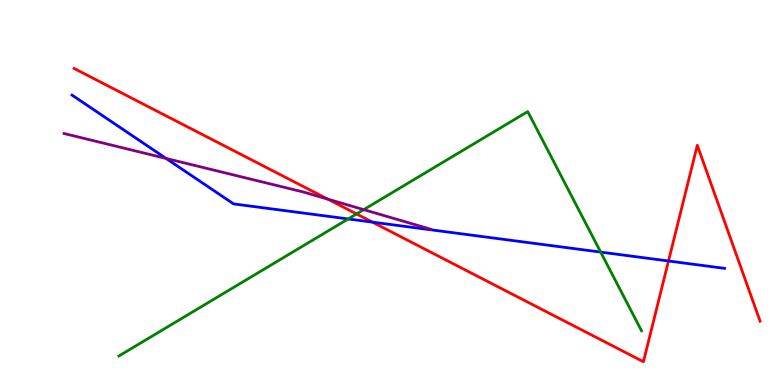[{'lines': ['blue', 'red'], 'intersections': [{'x': 4.81, 'y': 4.23}, {'x': 8.63, 'y': 3.22}]}, {'lines': ['green', 'red'], 'intersections': [{'x': 4.6, 'y': 4.44}]}, {'lines': ['purple', 'red'], 'intersections': [{'x': 4.23, 'y': 4.83}]}, {'lines': ['blue', 'green'], 'intersections': [{'x': 4.49, 'y': 4.31}, {'x': 7.75, 'y': 3.45}]}, {'lines': ['blue', 'purple'], 'intersections': [{'x': 2.14, 'y': 5.88}]}, {'lines': ['green', 'purple'], 'intersections': [{'x': 4.69, 'y': 4.55}]}]